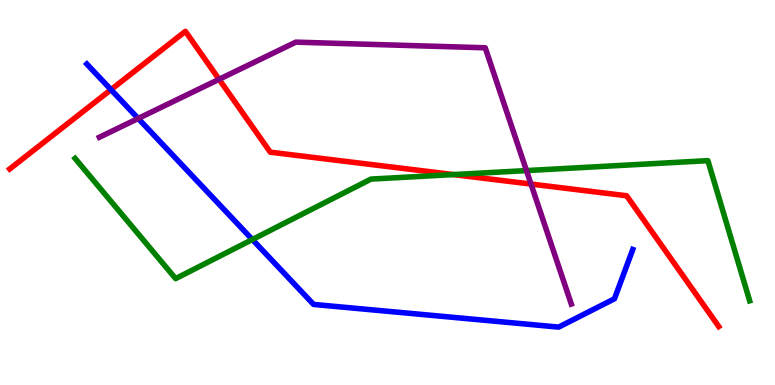[{'lines': ['blue', 'red'], 'intersections': [{'x': 1.43, 'y': 7.67}]}, {'lines': ['green', 'red'], 'intersections': [{'x': 5.85, 'y': 5.47}]}, {'lines': ['purple', 'red'], 'intersections': [{'x': 2.83, 'y': 7.94}, {'x': 6.85, 'y': 5.22}]}, {'lines': ['blue', 'green'], 'intersections': [{'x': 3.26, 'y': 3.78}]}, {'lines': ['blue', 'purple'], 'intersections': [{'x': 1.78, 'y': 6.92}]}, {'lines': ['green', 'purple'], 'intersections': [{'x': 6.79, 'y': 5.57}]}]